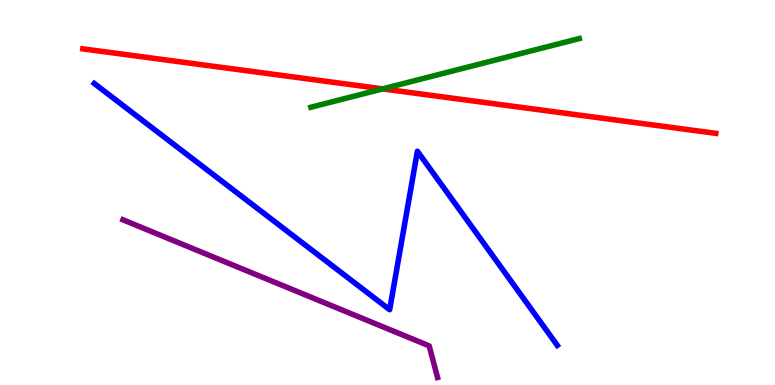[{'lines': ['blue', 'red'], 'intersections': []}, {'lines': ['green', 'red'], 'intersections': [{'x': 4.94, 'y': 7.69}]}, {'lines': ['purple', 'red'], 'intersections': []}, {'lines': ['blue', 'green'], 'intersections': []}, {'lines': ['blue', 'purple'], 'intersections': []}, {'lines': ['green', 'purple'], 'intersections': []}]